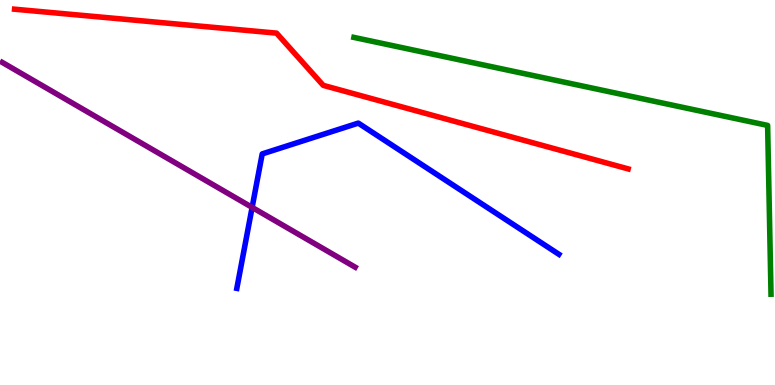[{'lines': ['blue', 'red'], 'intersections': []}, {'lines': ['green', 'red'], 'intersections': []}, {'lines': ['purple', 'red'], 'intersections': []}, {'lines': ['blue', 'green'], 'intersections': []}, {'lines': ['blue', 'purple'], 'intersections': [{'x': 3.25, 'y': 4.61}]}, {'lines': ['green', 'purple'], 'intersections': []}]